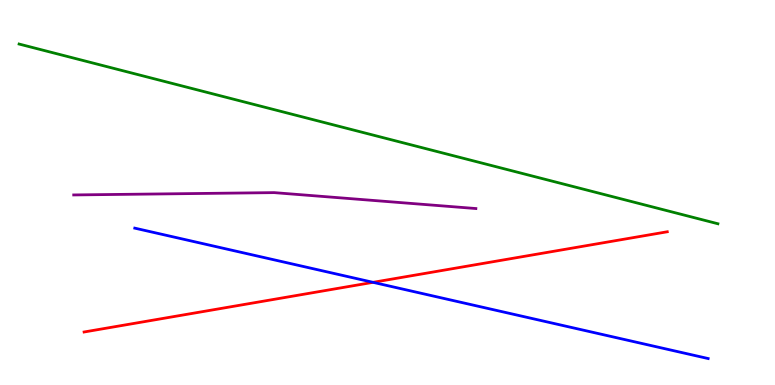[{'lines': ['blue', 'red'], 'intersections': [{'x': 4.81, 'y': 2.67}]}, {'lines': ['green', 'red'], 'intersections': []}, {'lines': ['purple', 'red'], 'intersections': []}, {'lines': ['blue', 'green'], 'intersections': []}, {'lines': ['blue', 'purple'], 'intersections': []}, {'lines': ['green', 'purple'], 'intersections': []}]